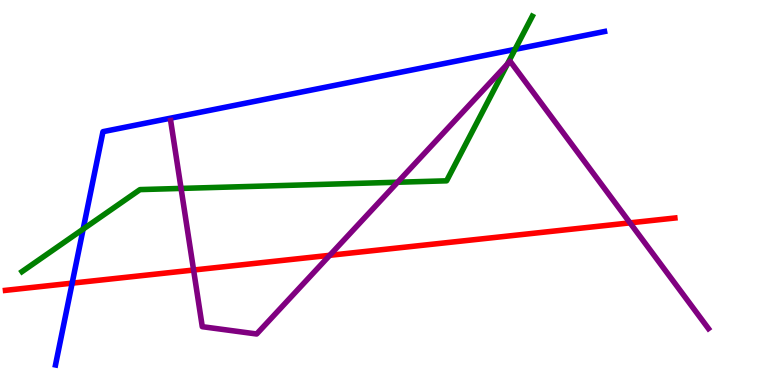[{'lines': ['blue', 'red'], 'intersections': [{'x': 0.931, 'y': 2.65}]}, {'lines': ['green', 'red'], 'intersections': []}, {'lines': ['purple', 'red'], 'intersections': [{'x': 2.5, 'y': 2.99}, {'x': 4.25, 'y': 3.37}, {'x': 8.13, 'y': 4.21}]}, {'lines': ['blue', 'green'], 'intersections': [{'x': 1.07, 'y': 4.05}, {'x': 6.65, 'y': 8.72}]}, {'lines': ['blue', 'purple'], 'intersections': []}, {'lines': ['green', 'purple'], 'intersections': [{'x': 2.34, 'y': 5.11}, {'x': 5.13, 'y': 5.27}, {'x': 6.55, 'y': 8.34}]}]